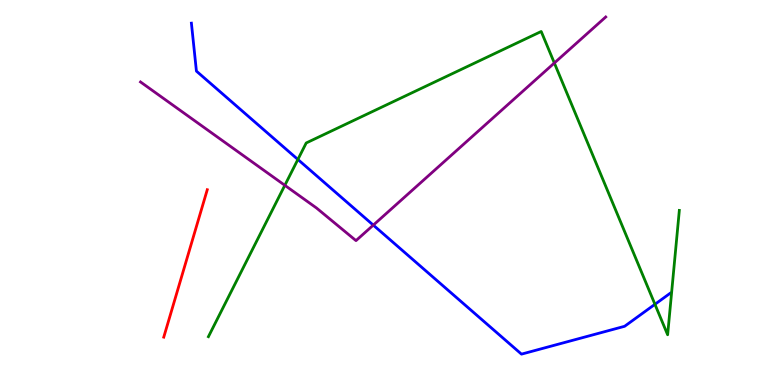[{'lines': ['blue', 'red'], 'intersections': []}, {'lines': ['green', 'red'], 'intersections': []}, {'lines': ['purple', 'red'], 'intersections': []}, {'lines': ['blue', 'green'], 'intersections': [{'x': 3.84, 'y': 5.86}, {'x': 8.45, 'y': 2.1}]}, {'lines': ['blue', 'purple'], 'intersections': [{'x': 4.82, 'y': 4.15}]}, {'lines': ['green', 'purple'], 'intersections': [{'x': 3.68, 'y': 5.19}, {'x': 7.15, 'y': 8.36}]}]